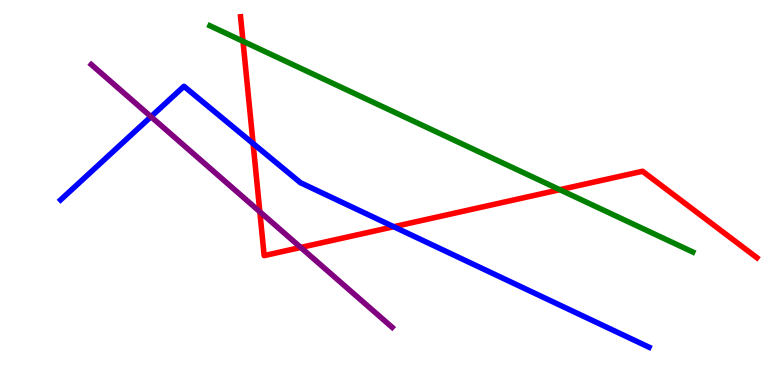[{'lines': ['blue', 'red'], 'intersections': [{'x': 3.27, 'y': 6.27}, {'x': 5.08, 'y': 4.11}]}, {'lines': ['green', 'red'], 'intersections': [{'x': 3.14, 'y': 8.93}, {'x': 7.22, 'y': 5.07}]}, {'lines': ['purple', 'red'], 'intersections': [{'x': 3.35, 'y': 4.5}, {'x': 3.88, 'y': 3.57}]}, {'lines': ['blue', 'green'], 'intersections': []}, {'lines': ['blue', 'purple'], 'intersections': [{'x': 1.95, 'y': 6.97}]}, {'lines': ['green', 'purple'], 'intersections': []}]